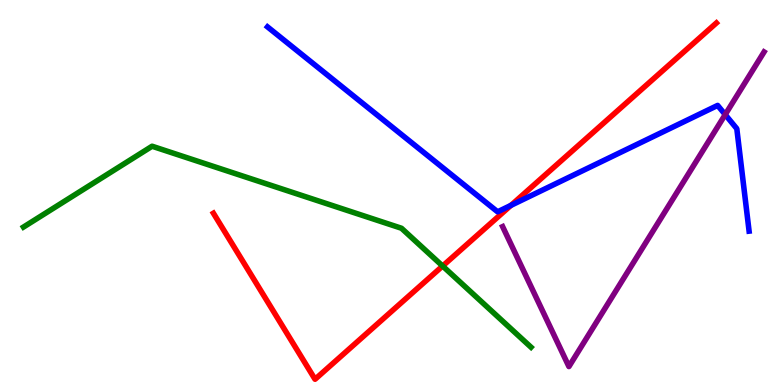[{'lines': ['blue', 'red'], 'intersections': [{'x': 6.59, 'y': 4.67}]}, {'lines': ['green', 'red'], 'intersections': [{'x': 5.71, 'y': 3.09}]}, {'lines': ['purple', 'red'], 'intersections': []}, {'lines': ['blue', 'green'], 'intersections': []}, {'lines': ['blue', 'purple'], 'intersections': [{'x': 9.36, 'y': 7.02}]}, {'lines': ['green', 'purple'], 'intersections': []}]